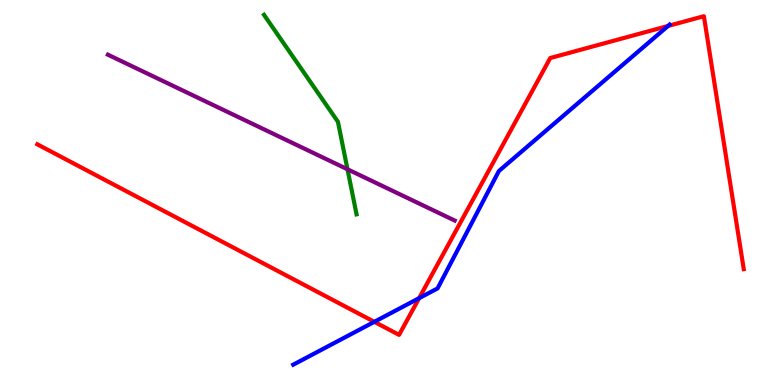[{'lines': ['blue', 'red'], 'intersections': [{'x': 4.83, 'y': 1.64}, {'x': 5.41, 'y': 2.26}, {'x': 8.62, 'y': 9.33}]}, {'lines': ['green', 'red'], 'intersections': []}, {'lines': ['purple', 'red'], 'intersections': []}, {'lines': ['blue', 'green'], 'intersections': []}, {'lines': ['blue', 'purple'], 'intersections': []}, {'lines': ['green', 'purple'], 'intersections': [{'x': 4.48, 'y': 5.6}]}]